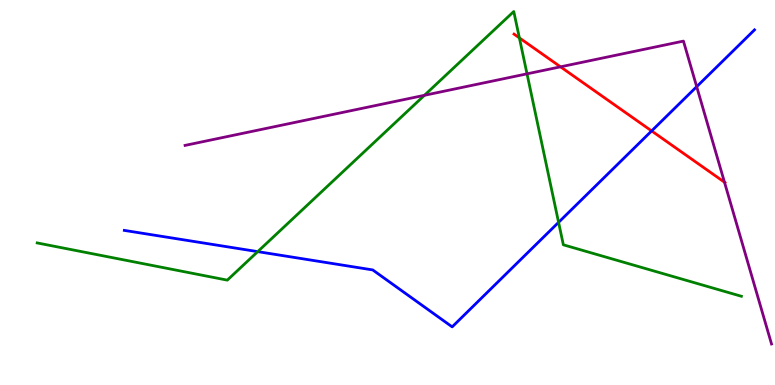[{'lines': ['blue', 'red'], 'intersections': [{'x': 8.41, 'y': 6.6}]}, {'lines': ['green', 'red'], 'intersections': [{'x': 6.7, 'y': 9.02}]}, {'lines': ['purple', 'red'], 'intersections': [{'x': 7.23, 'y': 8.26}, {'x': 9.35, 'y': 5.27}]}, {'lines': ['blue', 'green'], 'intersections': [{'x': 3.33, 'y': 3.46}, {'x': 7.21, 'y': 4.22}]}, {'lines': ['blue', 'purple'], 'intersections': [{'x': 8.99, 'y': 7.75}]}, {'lines': ['green', 'purple'], 'intersections': [{'x': 5.48, 'y': 7.52}, {'x': 6.8, 'y': 8.08}]}]